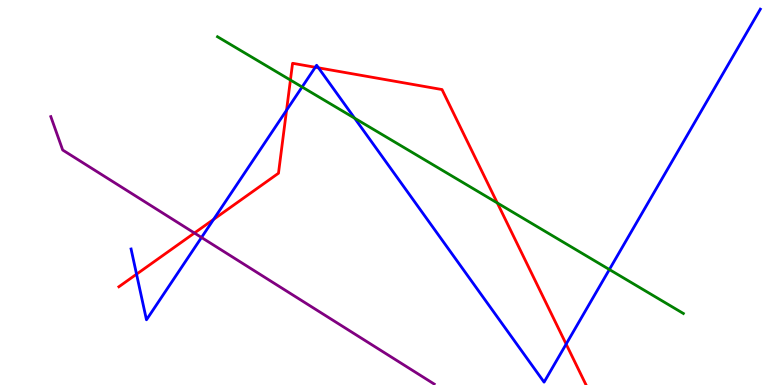[{'lines': ['blue', 'red'], 'intersections': [{'x': 1.76, 'y': 2.88}, {'x': 2.76, 'y': 4.3}, {'x': 3.7, 'y': 7.14}, {'x': 4.07, 'y': 8.25}, {'x': 4.11, 'y': 8.24}, {'x': 7.31, 'y': 1.06}]}, {'lines': ['green', 'red'], 'intersections': [{'x': 3.75, 'y': 7.92}, {'x': 6.42, 'y': 4.73}]}, {'lines': ['purple', 'red'], 'intersections': [{'x': 2.51, 'y': 3.95}]}, {'lines': ['blue', 'green'], 'intersections': [{'x': 3.9, 'y': 7.74}, {'x': 4.58, 'y': 6.93}, {'x': 7.86, 'y': 3.0}]}, {'lines': ['blue', 'purple'], 'intersections': [{'x': 2.6, 'y': 3.83}]}, {'lines': ['green', 'purple'], 'intersections': []}]